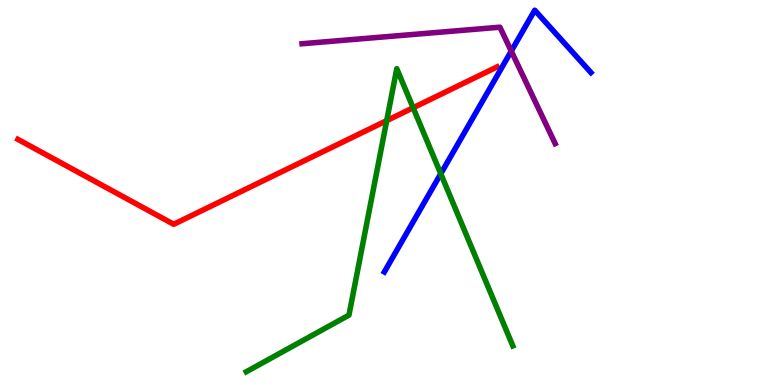[{'lines': ['blue', 'red'], 'intersections': []}, {'lines': ['green', 'red'], 'intersections': [{'x': 4.99, 'y': 6.87}, {'x': 5.33, 'y': 7.2}]}, {'lines': ['purple', 'red'], 'intersections': []}, {'lines': ['blue', 'green'], 'intersections': [{'x': 5.69, 'y': 5.49}]}, {'lines': ['blue', 'purple'], 'intersections': [{'x': 6.6, 'y': 8.67}]}, {'lines': ['green', 'purple'], 'intersections': []}]